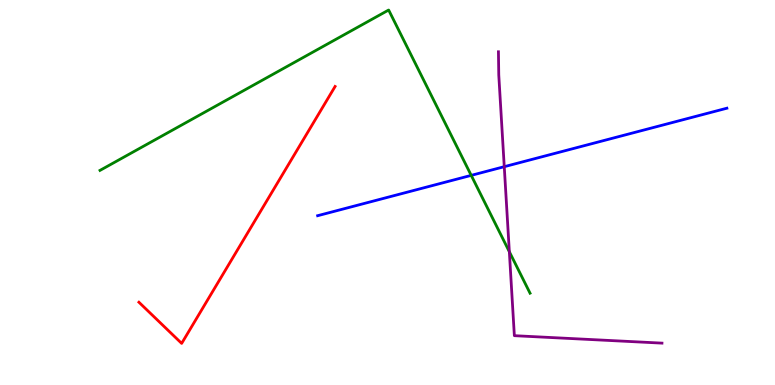[{'lines': ['blue', 'red'], 'intersections': []}, {'lines': ['green', 'red'], 'intersections': []}, {'lines': ['purple', 'red'], 'intersections': []}, {'lines': ['blue', 'green'], 'intersections': [{'x': 6.08, 'y': 5.45}]}, {'lines': ['blue', 'purple'], 'intersections': [{'x': 6.51, 'y': 5.67}]}, {'lines': ['green', 'purple'], 'intersections': [{'x': 6.57, 'y': 3.46}]}]